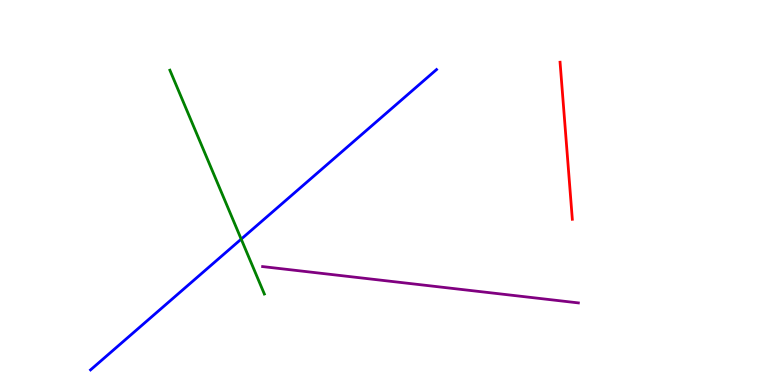[{'lines': ['blue', 'red'], 'intersections': []}, {'lines': ['green', 'red'], 'intersections': []}, {'lines': ['purple', 'red'], 'intersections': []}, {'lines': ['blue', 'green'], 'intersections': [{'x': 3.11, 'y': 3.79}]}, {'lines': ['blue', 'purple'], 'intersections': []}, {'lines': ['green', 'purple'], 'intersections': []}]